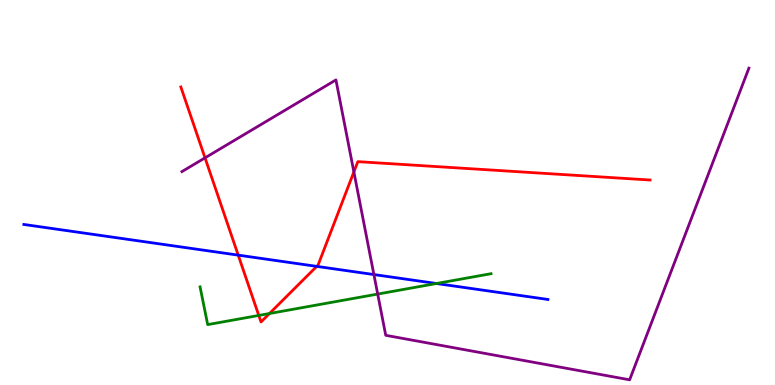[{'lines': ['blue', 'red'], 'intersections': [{'x': 3.07, 'y': 3.37}, {'x': 4.09, 'y': 3.08}]}, {'lines': ['green', 'red'], 'intersections': [{'x': 3.34, 'y': 1.81}, {'x': 3.48, 'y': 1.86}]}, {'lines': ['purple', 'red'], 'intersections': [{'x': 2.65, 'y': 5.9}, {'x': 4.57, 'y': 5.53}]}, {'lines': ['blue', 'green'], 'intersections': [{'x': 5.63, 'y': 2.64}]}, {'lines': ['blue', 'purple'], 'intersections': [{'x': 4.82, 'y': 2.87}]}, {'lines': ['green', 'purple'], 'intersections': [{'x': 4.87, 'y': 2.36}]}]